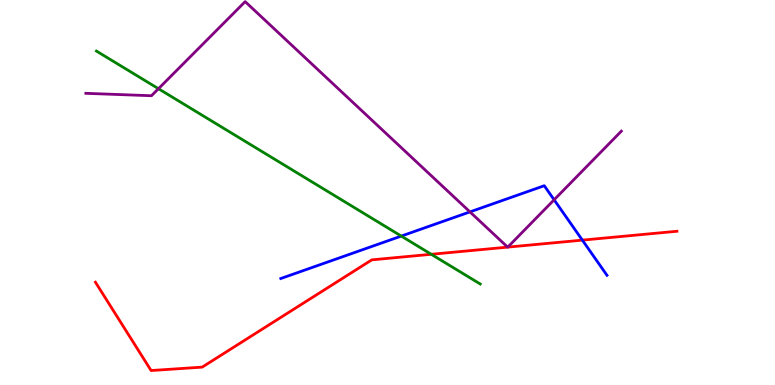[{'lines': ['blue', 'red'], 'intersections': [{'x': 7.51, 'y': 3.76}]}, {'lines': ['green', 'red'], 'intersections': [{'x': 5.56, 'y': 3.4}]}, {'lines': ['purple', 'red'], 'intersections': [{'x': 6.55, 'y': 3.58}, {'x': 6.55, 'y': 3.58}]}, {'lines': ['blue', 'green'], 'intersections': [{'x': 5.18, 'y': 3.87}]}, {'lines': ['blue', 'purple'], 'intersections': [{'x': 6.06, 'y': 4.5}, {'x': 7.15, 'y': 4.81}]}, {'lines': ['green', 'purple'], 'intersections': [{'x': 2.04, 'y': 7.7}]}]